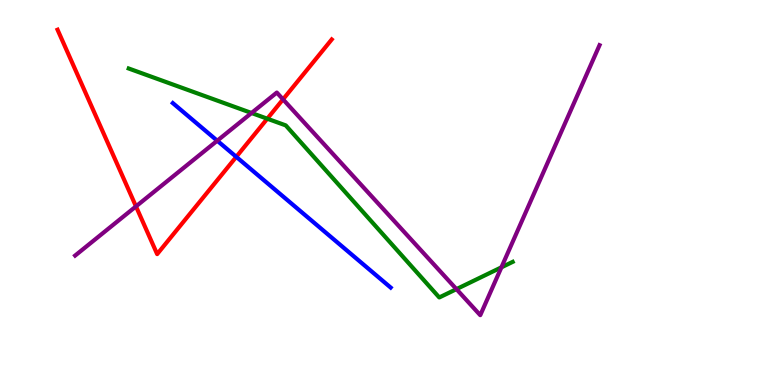[{'lines': ['blue', 'red'], 'intersections': [{'x': 3.05, 'y': 5.93}]}, {'lines': ['green', 'red'], 'intersections': [{'x': 3.45, 'y': 6.92}]}, {'lines': ['purple', 'red'], 'intersections': [{'x': 1.75, 'y': 4.64}, {'x': 3.65, 'y': 7.42}]}, {'lines': ['blue', 'green'], 'intersections': []}, {'lines': ['blue', 'purple'], 'intersections': [{'x': 2.8, 'y': 6.35}]}, {'lines': ['green', 'purple'], 'intersections': [{'x': 3.25, 'y': 7.07}, {'x': 5.89, 'y': 2.49}, {'x': 6.47, 'y': 3.06}]}]